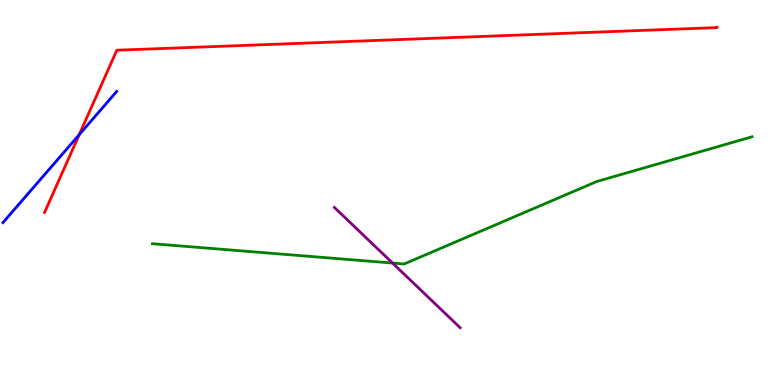[{'lines': ['blue', 'red'], 'intersections': [{'x': 1.02, 'y': 6.5}]}, {'lines': ['green', 'red'], 'intersections': []}, {'lines': ['purple', 'red'], 'intersections': []}, {'lines': ['blue', 'green'], 'intersections': []}, {'lines': ['blue', 'purple'], 'intersections': []}, {'lines': ['green', 'purple'], 'intersections': [{'x': 5.07, 'y': 3.17}]}]